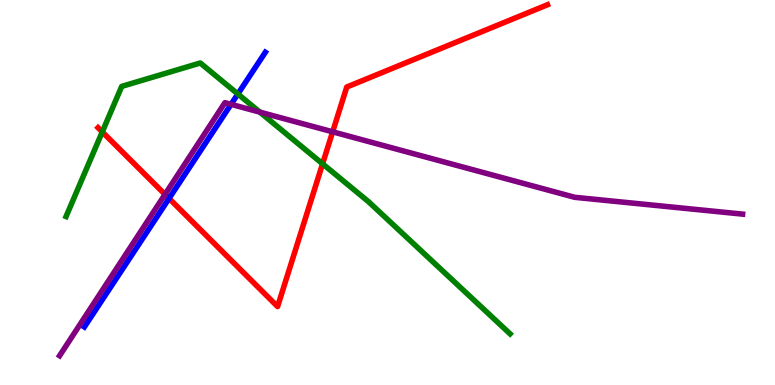[{'lines': ['blue', 'red'], 'intersections': [{'x': 2.18, 'y': 4.85}]}, {'lines': ['green', 'red'], 'intersections': [{'x': 1.32, 'y': 6.57}, {'x': 4.16, 'y': 5.74}]}, {'lines': ['purple', 'red'], 'intersections': [{'x': 2.13, 'y': 4.95}, {'x': 4.29, 'y': 6.58}]}, {'lines': ['blue', 'green'], 'intersections': [{'x': 3.07, 'y': 7.56}]}, {'lines': ['blue', 'purple'], 'intersections': [{'x': 2.98, 'y': 7.29}]}, {'lines': ['green', 'purple'], 'intersections': [{'x': 3.35, 'y': 7.09}]}]